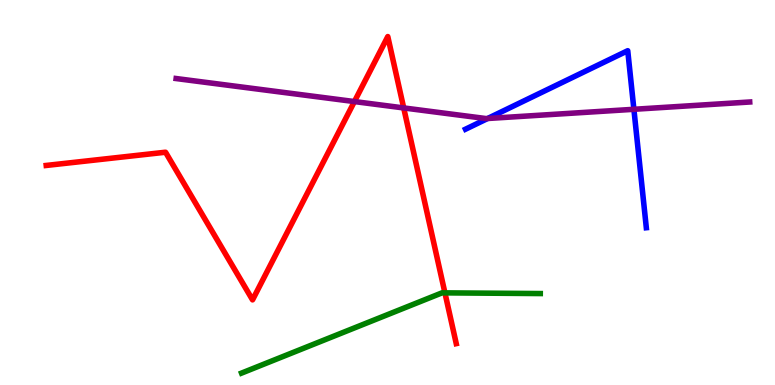[{'lines': ['blue', 'red'], 'intersections': []}, {'lines': ['green', 'red'], 'intersections': [{'x': 5.74, 'y': 2.39}]}, {'lines': ['purple', 'red'], 'intersections': [{'x': 4.57, 'y': 7.36}, {'x': 5.21, 'y': 7.2}]}, {'lines': ['blue', 'green'], 'intersections': []}, {'lines': ['blue', 'purple'], 'intersections': [{'x': 6.29, 'y': 6.92}, {'x': 8.18, 'y': 7.16}]}, {'lines': ['green', 'purple'], 'intersections': []}]